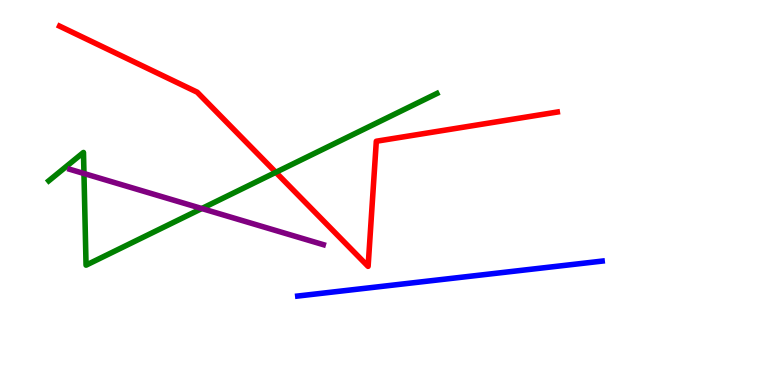[{'lines': ['blue', 'red'], 'intersections': []}, {'lines': ['green', 'red'], 'intersections': [{'x': 3.56, 'y': 5.52}]}, {'lines': ['purple', 'red'], 'intersections': []}, {'lines': ['blue', 'green'], 'intersections': []}, {'lines': ['blue', 'purple'], 'intersections': []}, {'lines': ['green', 'purple'], 'intersections': [{'x': 1.08, 'y': 5.49}, {'x': 2.6, 'y': 4.58}]}]